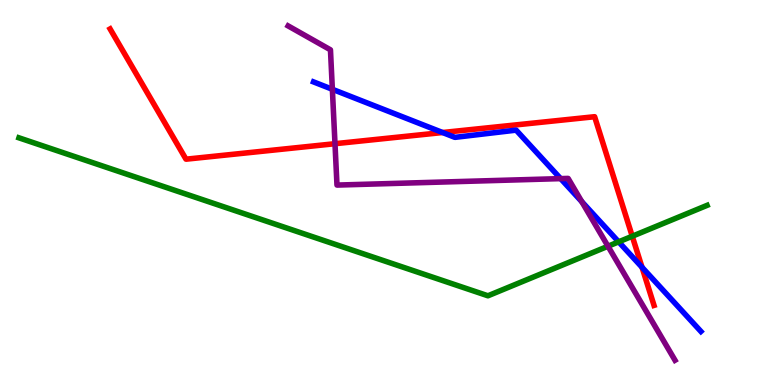[{'lines': ['blue', 'red'], 'intersections': [{'x': 5.71, 'y': 6.56}, {'x': 8.28, 'y': 3.06}]}, {'lines': ['green', 'red'], 'intersections': [{'x': 8.16, 'y': 3.86}]}, {'lines': ['purple', 'red'], 'intersections': [{'x': 4.32, 'y': 6.27}]}, {'lines': ['blue', 'green'], 'intersections': [{'x': 7.98, 'y': 3.72}]}, {'lines': ['blue', 'purple'], 'intersections': [{'x': 4.29, 'y': 7.68}, {'x': 7.23, 'y': 5.36}, {'x': 7.51, 'y': 4.76}]}, {'lines': ['green', 'purple'], 'intersections': [{'x': 7.85, 'y': 3.6}]}]